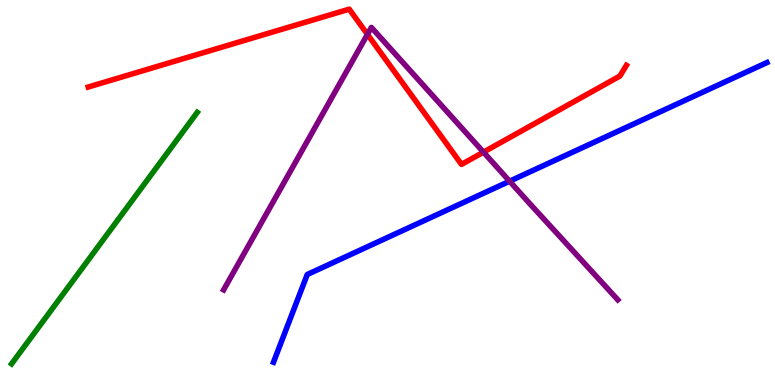[{'lines': ['blue', 'red'], 'intersections': []}, {'lines': ['green', 'red'], 'intersections': []}, {'lines': ['purple', 'red'], 'intersections': [{'x': 4.74, 'y': 9.11}, {'x': 6.24, 'y': 6.05}]}, {'lines': ['blue', 'green'], 'intersections': []}, {'lines': ['blue', 'purple'], 'intersections': [{'x': 6.58, 'y': 5.29}]}, {'lines': ['green', 'purple'], 'intersections': []}]